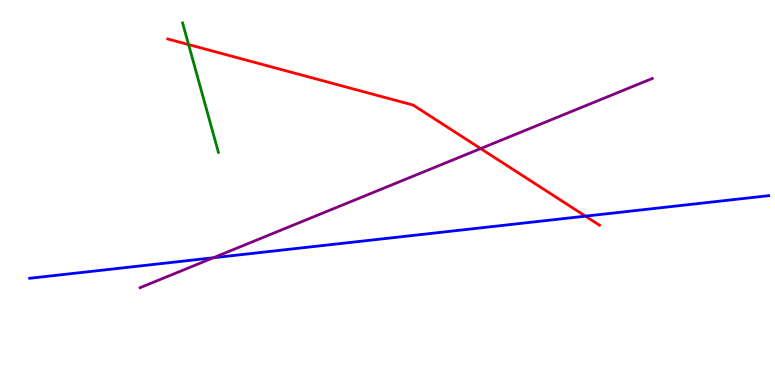[{'lines': ['blue', 'red'], 'intersections': [{'x': 7.55, 'y': 4.39}]}, {'lines': ['green', 'red'], 'intersections': [{'x': 2.43, 'y': 8.84}]}, {'lines': ['purple', 'red'], 'intersections': [{'x': 6.2, 'y': 6.14}]}, {'lines': ['blue', 'green'], 'intersections': []}, {'lines': ['blue', 'purple'], 'intersections': [{'x': 2.75, 'y': 3.31}]}, {'lines': ['green', 'purple'], 'intersections': []}]